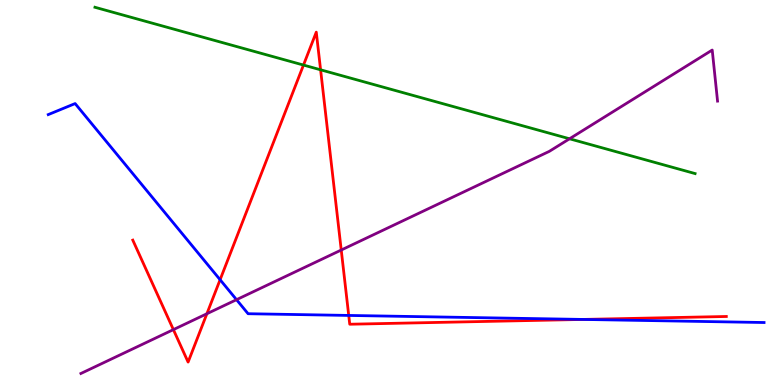[{'lines': ['blue', 'red'], 'intersections': [{'x': 2.84, 'y': 2.73}, {'x': 4.5, 'y': 1.81}, {'x': 7.52, 'y': 1.7}]}, {'lines': ['green', 'red'], 'intersections': [{'x': 3.92, 'y': 8.31}, {'x': 4.14, 'y': 8.19}]}, {'lines': ['purple', 'red'], 'intersections': [{'x': 2.24, 'y': 1.44}, {'x': 2.67, 'y': 1.85}, {'x': 4.4, 'y': 3.51}]}, {'lines': ['blue', 'green'], 'intersections': []}, {'lines': ['blue', 'purple'], 'intersections': [{'x': 3.05, 'y': 2.22}]}, {'lines': ['green', 'purple'], 'intersections': [{'x': 7.35, 'y': 6.4}]}]